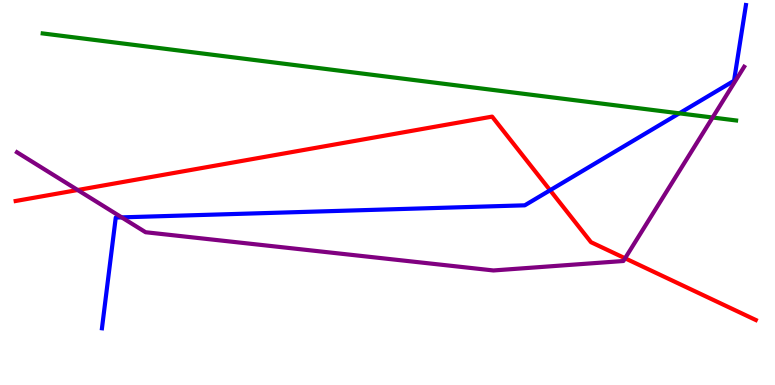[{'lines': ['blue', 'red'], 'intersections': [{'x': 7.1, 'y': 5.06}]}, {'lines': ['green', 'red'], 'intersections': []}, {'lines': ['purple', 'red'], 'intersections': [{'x': 1.0, 'y': 5.06}, {'x': 8.07, 'y': 3.29}]}, {'lines': ['blue', 'green'], 'intersections': [{'x': 8.77, 'y': 7.06}]}, {'lines': ['blue', 'purple'], 'intersections': [{'x': 1.57, 'y': 4.35}]}, {'lines': ['green', 'purple'], 'intersections': [{'x': 9.19, 'y': 6.95}]}]